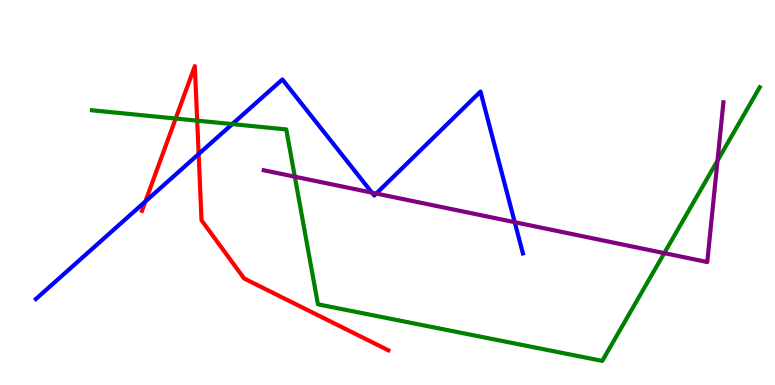[{'lines': ['blue', 'red'], 'intersections': [{'x': 1.88, 'y': 4.77}, {'x': 2.56, 'y': 6.0}]}, {'lines': ['green', 'red'], 'intersections': [{'x': 2.27, 'y': 6.92}, {'x': 2.54, 'y': 6.87}]}, {'lines': ['purple', 'red'], 'intersections': []}, {'lines': ['blue', 'green'], 'intersections': [{'x': 3.0, 'y': 6.78}]}, {'lines': ['blue', 'purple'], 'intersections': [{'x': 4.8, 'y': 5.0}, {'x': 4.86, 'y': 4.97}, {'x': 6.64, 'y': 4.23}]}, {'lines': ['green', 'purple'], 'intersections': [{'x': 3.8, 'y': 5.41}, {'x': 8.57, 'y': 3.43}, {'x': 9.26, 'y': 5.83}]}]